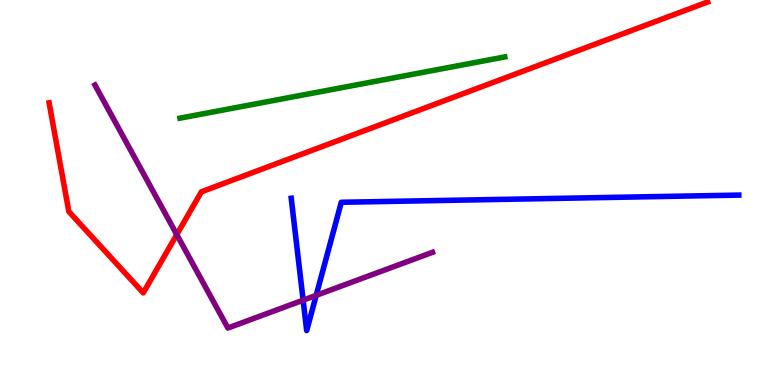[{'lines': ['blue', 'red'], 'intersections': []}, {'lines': ['green', 'red'], 'intersections': []}, {'lines': ['purple', 'red'], 'intersections': [{'x': 2.28, 'y': 3.91}]}, {'lines': ['blue', 'green'], 'intersections': []}, {'lines': ['blue', 'purple'], 'intersections': [{'x': 3.91, 'y': 2.2}, {'x': 4.08, 'y': 2.33}]}, {'lines': ['green', 'purple'], 'intersections': []}]